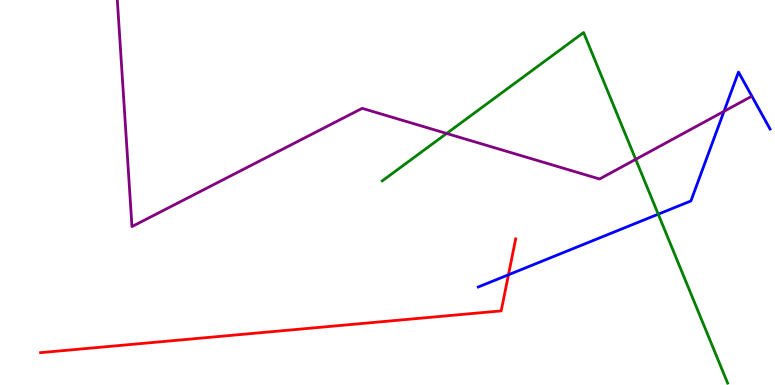[{'lines': ['blue', 'red'], 'intersections': [{'x': 6.56, 'y': 2.86}]}, {'lines': ['green', 'red'], 'intersections': []}, {'lines': ['purple', 'red'], 'intersections': []}, {'lines': ['blue', 'green'], 'intersections': [{'x': 8.49, 'y': 4.44}]}, {'lines': ['blue', 'purple'], 'intersections': [{'x': 9.34, 'y': 7.11}]}, {'lines': ['green', 'purple'], 'intersections': [{'x': 5.76, 'y': 6.53}, {'x': 8.2, 'y': 5.86}]}]